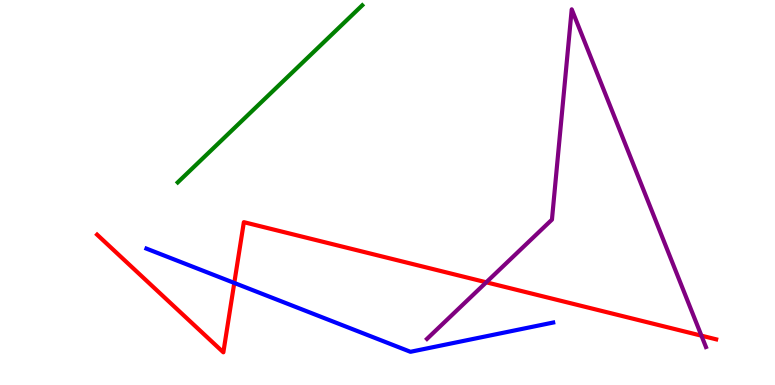[{'lines': ['blue', 'red'], 'intersections': [{'x': 3.02, 'y': 2.65}]}, {'lines': ['green', 'red'], 'intersections': []}, {'lines': ['purple', 'red'], 'intersections': [{'x': 6.27, 'y': 2.67}, {'x': 9.05, 'y': 1.28}]}, {'lines': ['blue', 'green'], 'intersections': []}, {'lines': ['blue', 'purple'], 'intersections': []}, {'lines': ['green', 'purple'], 'intersections': []}]